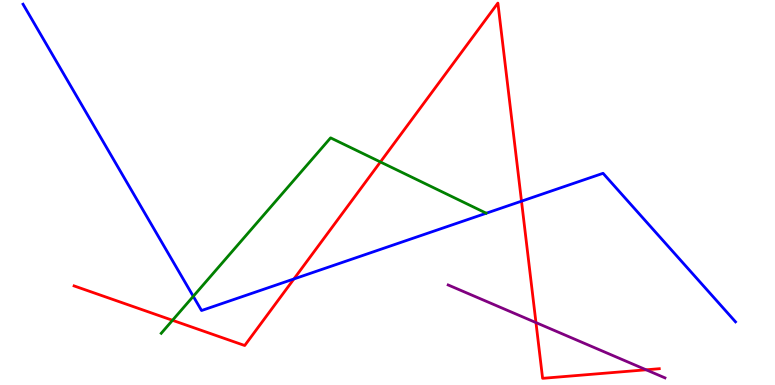[{'lines': ['blue', 'red'], 'intersections': [{'x': 3.79, 'y': 2.75}, {'x': 6.73, 'y': 4.77}]}, {'lines': ['green', 'red'], 'intersections': [{'x': 2.23, 'y': 1.68}, {'x': 4.91, 'y': 5.79}]}, {'lines': ['purple', 'red'], 'intersections': [{'x': 6.92, 'y': 1.62}, {'x': 8.34, 'y': 0.395}]}, {'lines': ['blue', 'green'], 'intersections': [{'x': 2.49, 'y': 2.3}]}, {'lines': ['blue', 'purple'], 'intersections': []}, {'lines': ['green', 'purple'], 'intersections': []}]